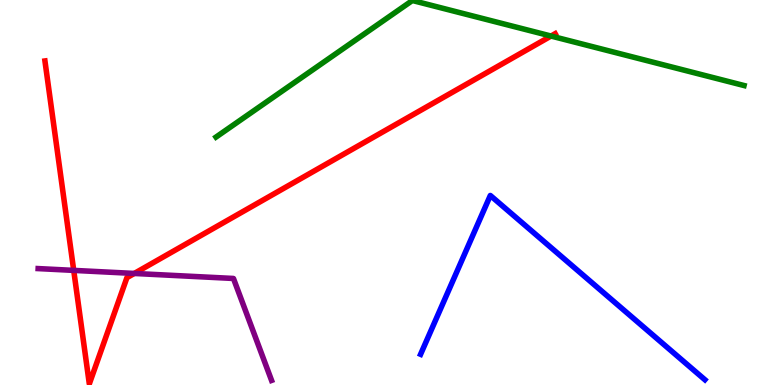[{'lines': ['blue', 'red'], 'intersections': []}, {'lines': ['green', 'red'], 'intersections': [{'x': 7.11, 'y': 9.06}]}, {'lines': ['purple', 'red'], 'intersections': [{'x': 0.951, 'y': 2.98}, {'x': 1.73, 'y': 2.9}]}, {'lines': ['blue', 'green'], 'intersections': []}, {'lines': ['blue', 'purple'], 'intersections': []}, {'lines': ['green', 'purple'], 'intersections': []}]